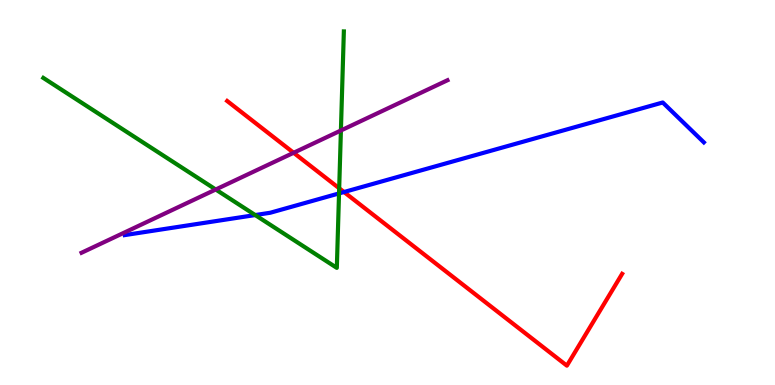[{'lines': ['blue', 'red'], 'intersections': [{'x': 4.44, 'y': 5.01}]}, {'lines': ['green', 'red'], 'intersections': [{'x': 4.38, 'y': 5.11}]}, {'lines': ['purple', 'red'], 'intersections': [{'x': 3.79, 'y': 6.03}]}, {'lines': ['blue', 'green'], 'intersections': [{'x': 3.29, 'y': 4.41}, {'x': 4.37, 'y': 4.98}]}, {'lines': ['blue', 'purple'], 'intersections': []}, {'lines': ['green', 'purple'], 'intersections': [{'x': 2.78, 'y': 5.08}, {'x': 4.4, 'y': 6.61}]}]